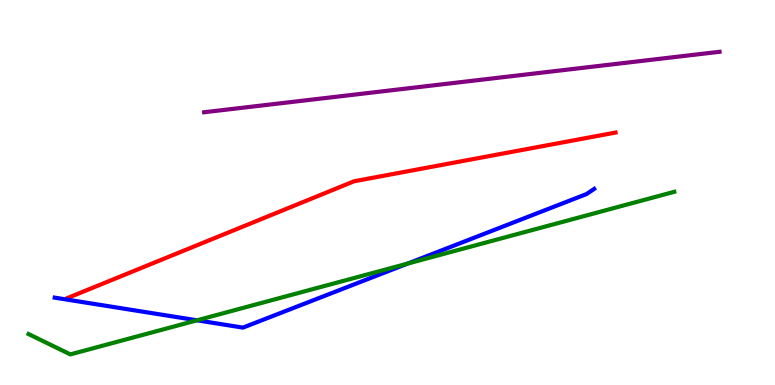[{'lines': ['blue', 'red'], 'intersections': []}, {'lines': ['green', 'red'], 'intersections': []}, {'lines': ['purple', 'red'], 'intersections': []}, {'lines': ['blue', 'green'], 'intersections': [{'x': 2.54, 'y': 1.68}, {'x': 5.26, 'y': 3.15}]}, {'lines': ['blue', 'purple'], 'intersections': []}, {'lines': ['green', 'purple'], 'intersections': []}]